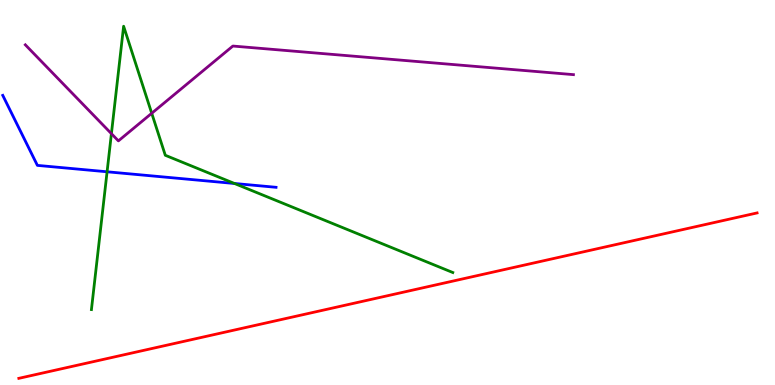[{'lines': ['blue', 'red'], 'intersections': []}, {'lines': ['green', 'red'], 'intersections': []}, {'lines': ['purple', 'red'], 'intersections': []}, {'lines': ['blue', 'green'], 'intersections': [{'x': 1.38, 'y': 5.54}, {'x': 3.03, 'y': 5.23}]}, {'lines': ['blue', 'purple'], 'intersections': []}, {'lines': ['green', 'purple'], 'intersections': [{'x': 1.44, 'y': 6.53}, {'x': 1.96, 'y': 7.06}]}]